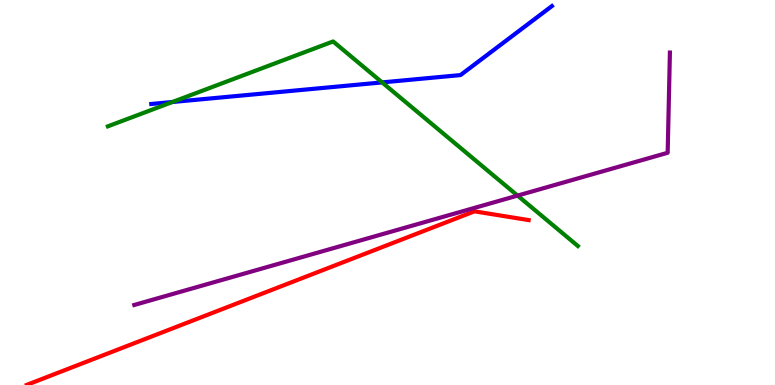[{'lines': ['blue', 'red'], 'intersections': []}, {'lines': ['green', 'red'], 'intersections': []}, {'lines': ['purple', 'red'], 'intersections': []}, {'lines': ['blue', 'green'], 'intersections': [{'x': 2.23, 'y': 7.35}, {'x': 4.93, 'y': 7.86}]}, {'lines': ['blue', 'purple'], 'intersections': []}, {'lines': ['green', 'purple'], 'intersections': [{'x': 6.68, 'y': 4.92}]}]